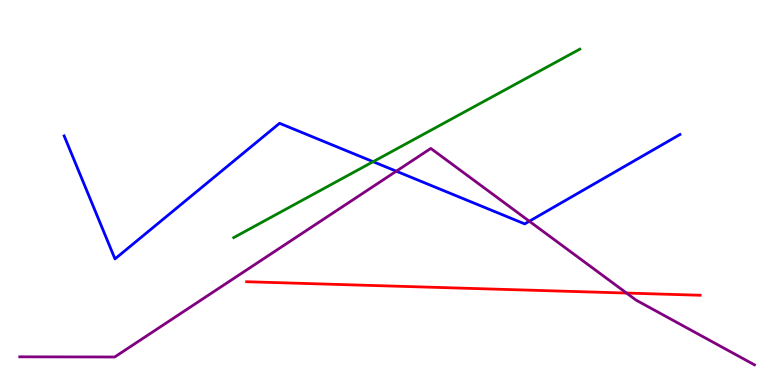[{'lines': ['blue', 'red'], 'intersections': []}, {'lines': ['green', 'red'], 'intersections': []}, {'lines': ['purple', 'red'], 'intersections': [{'x': 8.08, 'y': 2.39}]}, {'lines': ['blue', 'green'], 'intersections': [{'x': 4.81, 'y': 5.8}]}, {'lines': ['blue', 'purple'], 'intersections': [{'x': 5.11, 'y': 5.55}, {'x': 6.83, 'y': 4.25}]}, {'lines': ['green', 'purple'], 'intersections': []}]